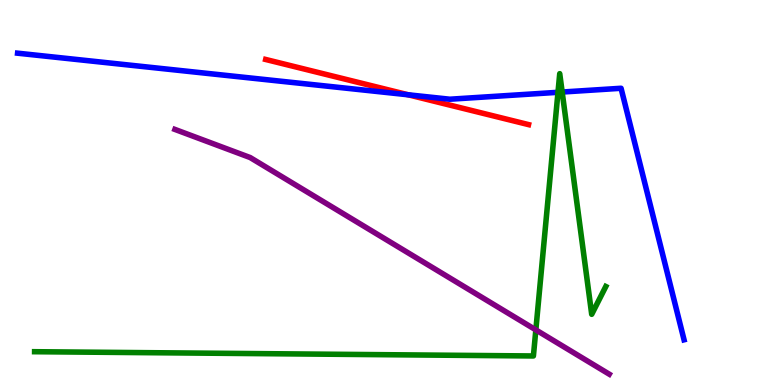[{'lines': ['blue', 'red'], 'intersections': [{'x': 5.27, 'y': 7.54}]}, {'lines': ['green', 'red'], 'intersections': []}, {'lines': ['purple', 'red'], 'intersections': []}, {'lines': ['blue', 'green'], 'intersections': [{'x': 7.2, 'y': 7.6}, {'x': 7.25, 'y': 7.61}]}, {'lines': ['blue', 'purple'], 'intersections': []}, {'lines': ['green', 'purple'], 'intersections': [{'x': 6.91, 'y': 1.43}]}]